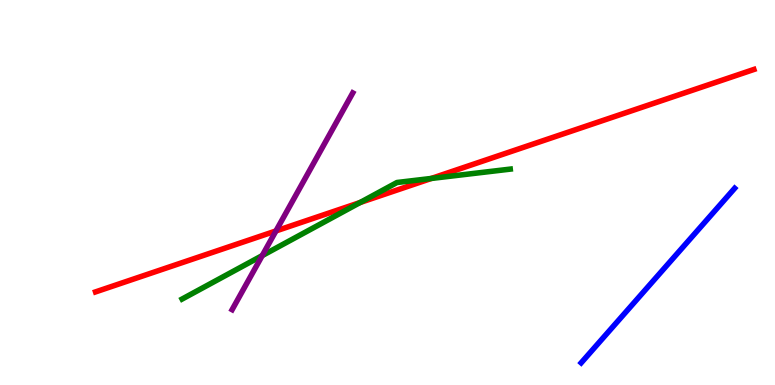[{'lines': ['blue', 'red'], 'intersections': []}, {'lines': ['green', 'red'], 'intersections': [{'x': 4.65, 'y': 4.74}, {'x': 5.57, 'y': 5.36}]}, {'lines': ['purple', 'red'], 'intersections': [{'x': 3.56, 'y': 4.0}]}, {'lines': ['blue', 'green'], 'intersections': []}, {'lines': ['blue', 'purple'], 'intersections': []}, {'lines': ['green', 'purple'], 'intersections': [{'x': 3.38, 'y': 3.36}]}]